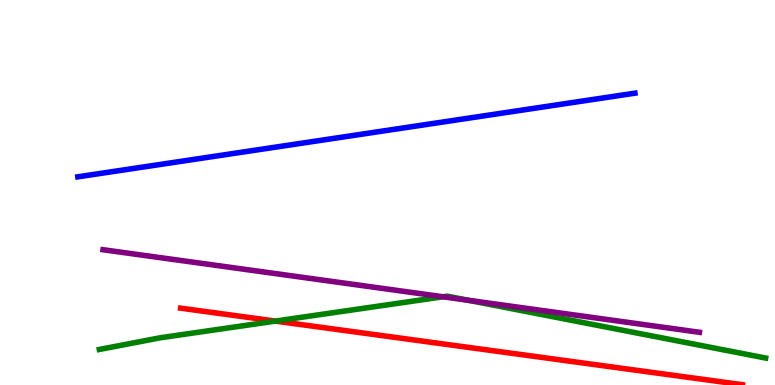[{'lines': ['blue', 'red'], 'intersections': []}, {'lines': ['green', 'red'], 'intersections': [{'x': 3.55, 'y': 1.66}]}, {'lines': ['purple', 'red'], 'intersections': []}, {'lines': ['blue', 'green'], 'intersections': []}, {'lines': ['blue', 'purple'], 'intersections': []}, {'lines': ['green', 'purple'], 'intersections': [{'x': 5.72, 'y': 2.29}, {'x': 6.05, 'y': 2.2}]}]